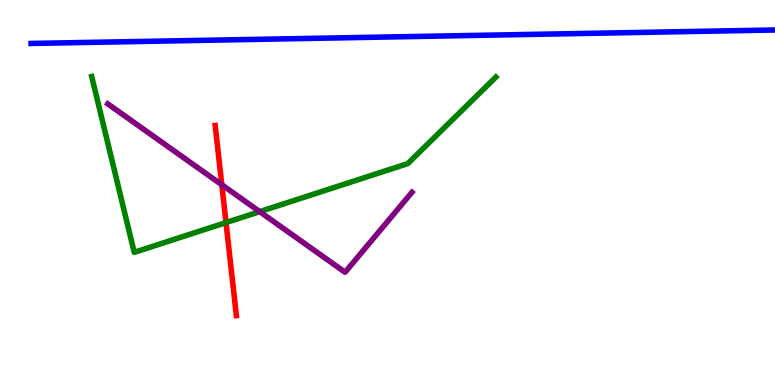[{'lines': ['blue', 'red'], 'intersections': []}, {'lines': ['green', 'red'], 'intersections': [{'x': 2.92, 'y': 4.22}]}, {'lines': ['purple', 'red'], 'intersections': [{'x': 2.86, 'y': 5.2}]}, {'lines': ['blue', 'green'], 'intersections': []}, {'lines': ['blue', 'purple'], 'intersections': []}, {'lines': ['green', 'purple'], 'intersections': [{'x': 3.35, 'y': 4.5}]}]